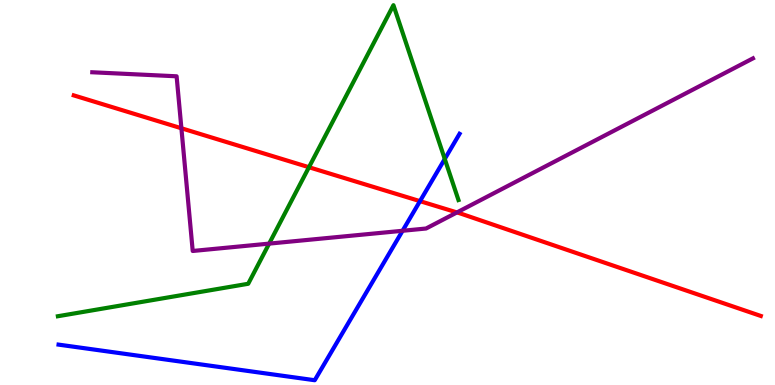[{'lines': ['blue', 'red'], 'intersections': [{'x': 5.42, 'y': 4.78}]}, {'lines': ['green', 'red'], 'intersections': [{'x': 3.99, 'y': 5.66}]}, {'lines': ['purple', 'red'], 'intersections': [{'x': 2.34, 'y': 6.67}, {'x': 5.9, 'y': 4.48}]}, {'lines': ['blue', 'green'], 'intersections': [{'x': 5.74, 'y': 5.87}]}, {'lines': ['blue', 'purple'], 'intersections': [{'x': 5.19, 'y': 4.01}]}, {'lines': ['green', 'purple'], 'intersections': [{'x': 3.47, 'y': 3.67}]}]